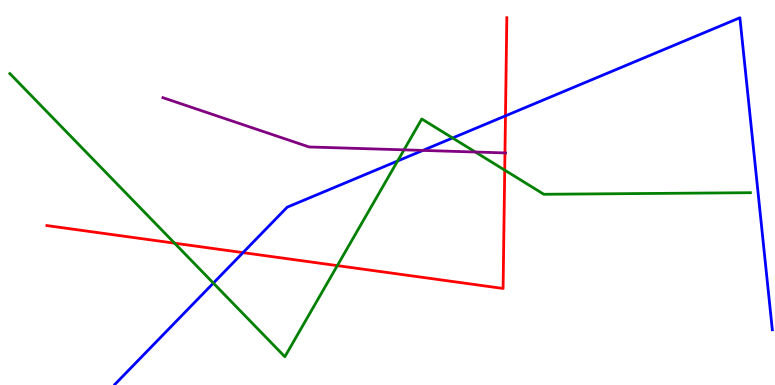[{'lines': ['blue', 'red'], 'intersections': [{'x': 3.14, 'y': 3.44}, {'x': 6.52, 'y': 6.99}]}, {'lines': ['green', 'red'], 'intersections': [{'x': 2.25, 'y': 3.68}, {'x': 4.35, 'y': 3.1}, {'x': 6.51, 'y': 5.58}]}, {'lines': ['purple', 'red'], 'intersections': [{'x': 6.52, 'y': 6.03}]}, {'lines': ['blue', 'green'], 'intersections': [{'x': 2.75, 'y': 2.65}, {'x': 5.13, 'y': 5.82}, {'x': 5.84, 'y': 6.42}]}, {'lines': ['blue', 'purple'], 'intersections': [{'x': 5.46, 'y': 6.09}]}, {'lines': ['green', 'purple'], 'intersections': [{'x': 5.21, 'y': 6.11}, {'x': 6.13, 'y': 6.05}]}]